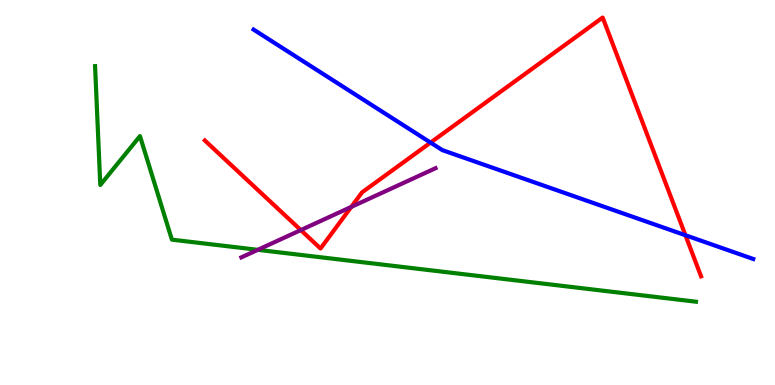[{'lines': ['blue', 'red'], 'intersections': [{'x': 5.56, 'y': 6.3}, {'x': 8.84, 'y': 3.89}]}, {'lines': ['green', 'red'], 'intersections': []}, {'lines': ['purple', 'red'], 'intersections': [{'x': 3.88, 'y': 4.02}, {'x': 4.53, 'y': 4.63}]}, {'lines': ['blue', 'green'], 'intersections': []}, {'lines': ['blue', 'purple'], 'intersections': []}, {'lines': ['green', 'purple'], 'intersections': [{'x': 3.33, 'y': 3.51}]}]